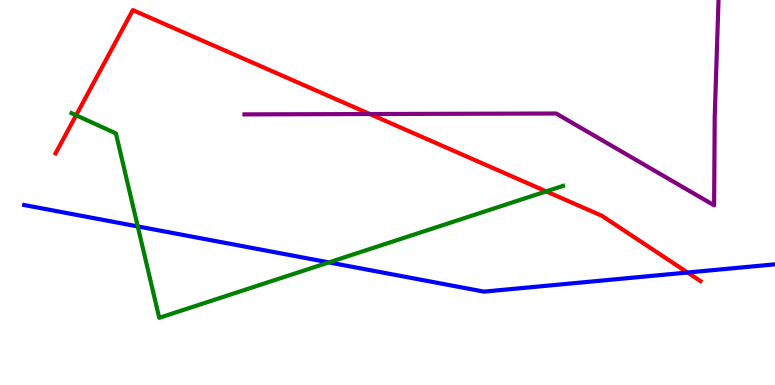[{'lines': ['blue', 'red'], 'intersections': [{'x': 8.87, 'y': 2.92}]}, {'lines': ['green', 'red'], 'intersections': [{'x': 0.982, 'y': 7.01}, {'x': 7.05, 'y': 5.03}]}, {'lines': ['purple', 'red'], 'intersections': [{'x': 4.77, 'y': 7.04}]}, {'lines': ['blue', 'green'], 'intersections': [{'x': 1.78, 'y': 4.12}, {'x': 4.24, 'y': 3.18}]}, {'lines': ['blue', 'purple'], 'intersections': []}, {'lines': ['green', 'purple'], 'intersections': []}]